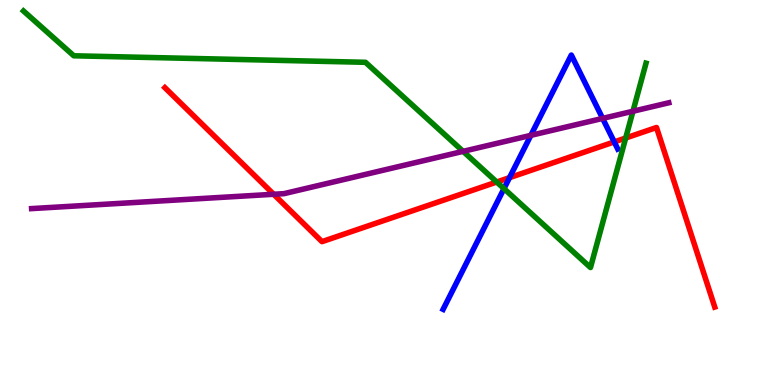[{'lines': ['blue', 'red'], 'intersections': [{'x': 6.57, 'y': 5.39}, {'x': 7.93, 'y': 6.31}]}, {'lines': ['green', 'red'], 'intersections': [{'x': 6.41, 'y': 5.27}, {'x': 8.07, 'y': 6.42}]}, {'lines': ['purple', 'red'], 'intersections': [{'x': 3.53, 'y': 4.95}]}, {'lines': ['blue', 'green'], 'intersections': [{'x': 6.5, 'y': 5.1}]}, {'lines': ['blue', 'purple'], 'intersections': [{'x': 6.85, 'y': 6.48}, {'x': 7.78, 'y': 6.92}]}, {'lines': ['green', 'purple'], 'intersections': [{'x': 5.98, 'y': 6.07}, {'x': 8.17, 'y': 7.11}]}]